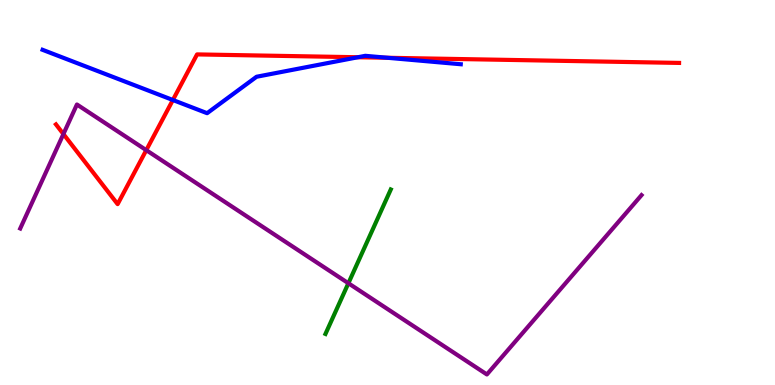[{'lines': ['blue', 'red'], 'intersections': [{'x': 2.23, 'y': 7.4}, {'x': 4.62, 'y': 8.51}, {'x': 5.0, 'y': 8.5}]}, {'lines': ['green', 'red'], 'intersections': []}, {'lines': ['purple', 'red'], 'intersections': [{'x': 0.818, 'y': 6.52}, {'x': 1.89, 'y': 6.1}]}, {'lines': ['blue', 'green'], 'intersections': []}, {'lines': ['blue', 'purple'], 'intersections': []}, {'lines': ['green', 'purple'], 'intersections': [{'x': 4.5, 'y': 2.64}]}]